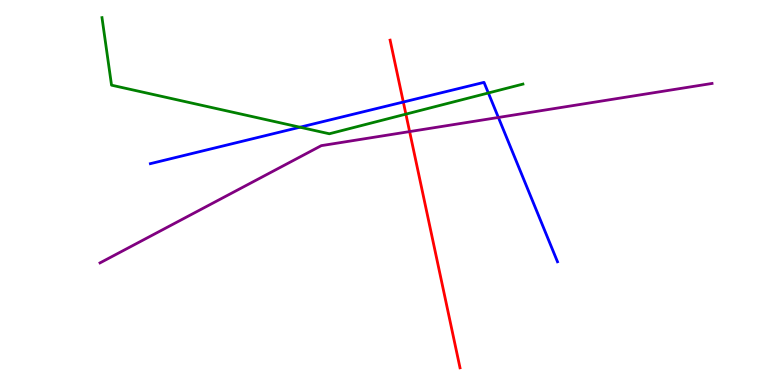[{'lines': ['blue', 'red'], 'intersections': [{'x': 5.2, 'y': 7.35}]}, {'lines': ['green', 'red'], 'intersections': [{'x': 5.24, 'y': 7.04}]}, {'lines': ['purple', 'red'], 'intersections': [{'x': 5.29, 'y': 6.58}]}, {'lines': ['blue', 'green'], 'intersections': [{'x': 3.87, 'y': 6.7}, {'x': 6.3, 'y': 7.59}]}, {'lines': ['blue', 'purple'], 'intersections': [{'x': 6.43, 'y': 6.95}]}, {'lines': ['green', 'purple'], 'intersections': []}]